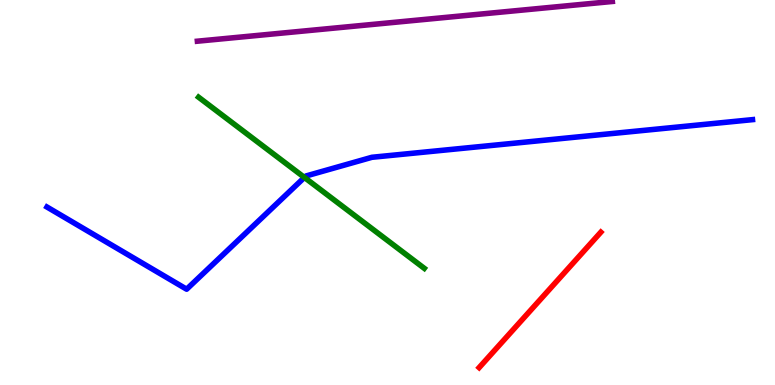[{'lines': ['blue', 'red'], 'intersections': []}, {'lines': ['green', 'red'], 'intersections': []}, {'lines': ['purple', 'red'], 'intersections': []}, {'lines': ['blue', 'green'], 'intersections': [{'x': 3.93, 'y': 5.39}]}, {'lines': ['blue', 'purple'], 'intersections': []}, {'lines': ['green', 'purple'], 'intersections': []}]